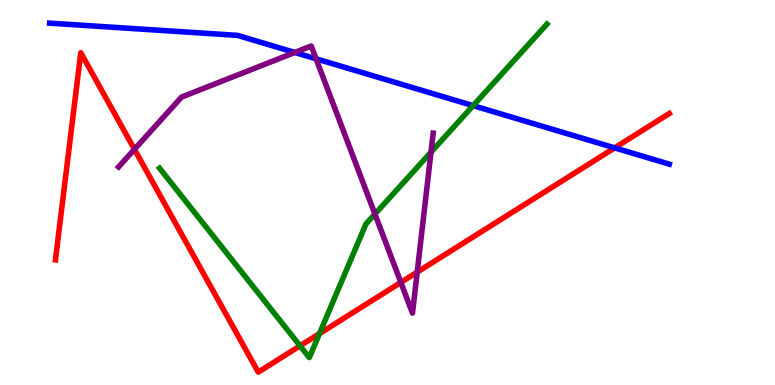[{'lines': ['blue', 'red'], 'intersections': [{'x': 7.93, 'y': 6.16}]}, {'lines': ['green', 'red'], 'intersections': [{'x': 3.87, 'y': 1.02}, {'x': 4.12, 'y': 1.34}]}, {'lines': ['purple', 'red'], 'intersections': [{'x': 1.73, 'y': 6.12}, {'x': 5.17, 'y': 2.66}, {'x': 5.38, 'y': 2.93}]}, {'lines': ['blue', 'green'], 'intersections': [{'x': 6.1, 'y': 7.26}]}, {'lines': ['blue', 'purple'], 'intersections': [{'x': 3.8, 'y': 8.64}, {'x': 4.08, 'y': 8.47}]}, {'lines': ['green', 'purple'], 'intersections': [{'x': 4.84, 'y': 4.44}, {'x': 5.56, 'y': 6.05}]}]